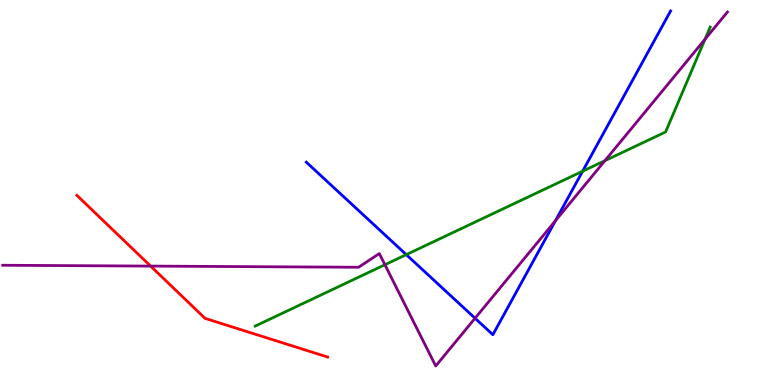[{'lines': ['blue', 'red'], 'intersections': []}, {'lines': ['green', 'red'], 'intersections': []}, {'lines': ['purple', 'red'], 'intersections': [{'x': 1.94, 'y': 3.09}]}, {'lines': ['blue', 'green'], 'intersections': [{'x': 5.24, 'y': 3.39}, {'x': 7.52, 'y': 5.55}]}, {'lines': ['blue', 'purple'], 'intersections': [{'x': 6.13, 'y': 1.73}, {'x': 7.17, 'y': 4.27}]}, {'lines': ['green', 'purple'], 'intersections': [{'x': 4.97, 'y': 3.12}, {'x': 7.81, 'y': 5.83}, {'x': 9.1, 'y': 8.98}]}]